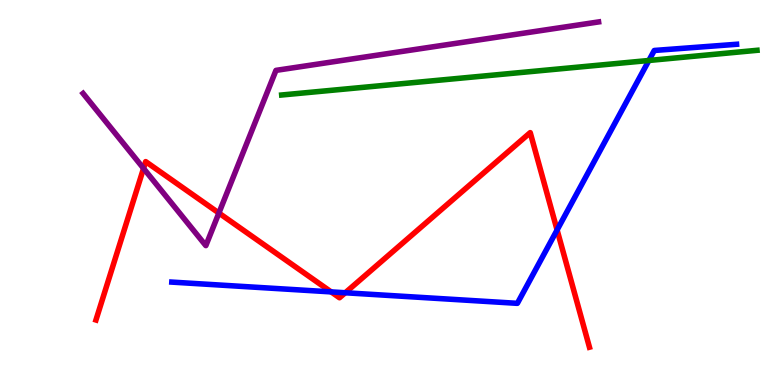[{'lines': ['blue', 'red'], 'intersections': [{'x': 4.27, 'y': 2.42}, {'x': 4.45, 'y': 2.4}, {'x': 7.19, 'y': 4.03}]}, {'lines': ['green', 'red'], 'intersections': []}, {'lines': ['purple', 'red'], 'intersections': [{'x': 1.85, 'y': 5.63}, {'x': 2.82, 'y': 4.47}]}, {'lines': ['blue', 'green'], 'intersections': [{'x': 8.37, 'y': 8.43}]}, {'lines': ['blue', 'purple'], 'intersections': []}, {'lines': ['green', 'purple'], 'intersections': []}]